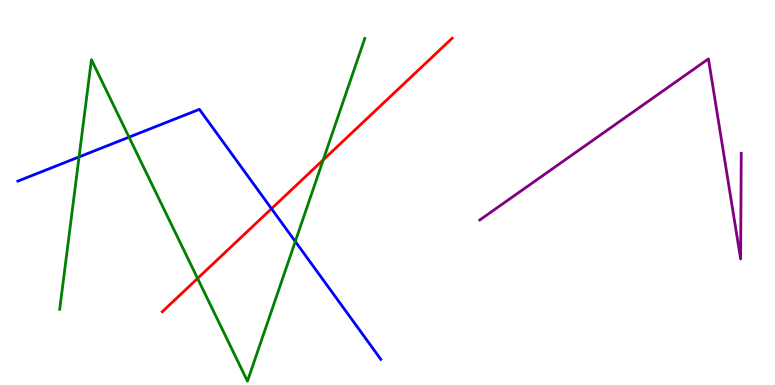[{'lines': ['blue', 'red'], 'intersections': [{'x': 3.5, 'y': 4.58}]}, {'lines': ['green', 'red'], 'intersections': [{'x': 2.55, 'y': 2.77}, {'x': 4.17, 'y': 5.85}]}, {'lines': ['purple', 'red'], 'intersections': []}, {'lines': ['blue', 'green'], 'intersections': [{'x': 1.02, 'y': 5.92}, {'x': 1.66, 'y': 6.44}, {'x': 3.81, 'y': 3.73}]}, {'lines': ['blue', 'purple'], 'intersections': []}, {'lines': ['green', 'purple'], 'intersections': []}]